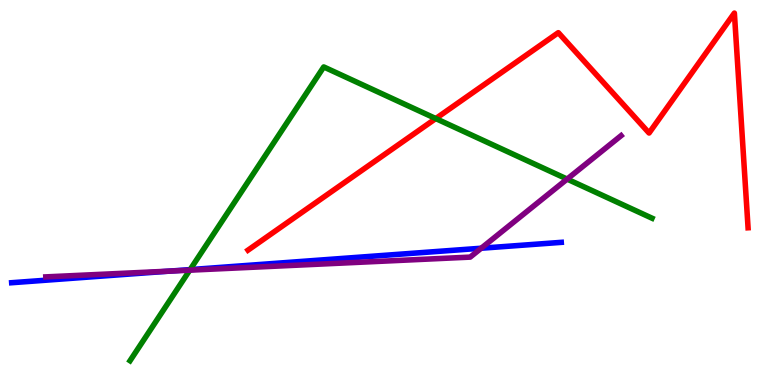[{'lines': ['blue', 'red'], 'intersections': []}, {'lines': ['green', 'red'], 'intersections': [{'x': 5.62, 'y': 6.92}]}, {'lines': ['purple', 'red'], 'intersections': []}, {'lines': ['blue', 'green'], 'intersections': [{'x': 2.45, 'y': 3.0}]}, {'lines': ['blue', 'purple'], 'intersections': [{'x': 2.19, 'y': 2.96}, {'x': 6.21, 'y': 3.55}]}, {'lines': ['green', 'purple'], 'intersections': [{'x': 2.45, 'y': 2.98}, {'x': 7.32, 'y': 5.35}]}]